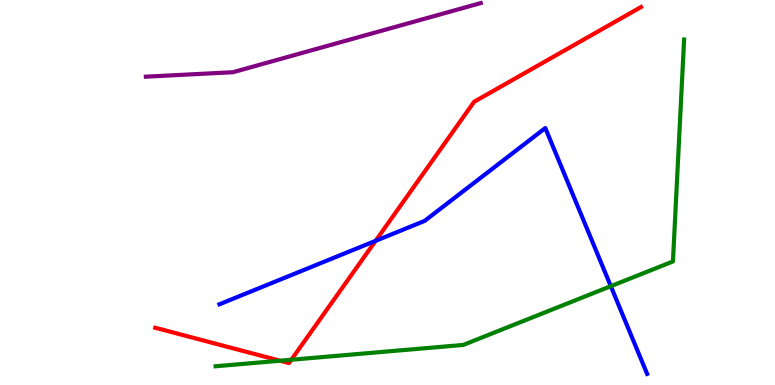[{'lines': ['blue', 'red'], 'intersections': [{'x': 4.85, 'y': 3.74}]}, {'lines': ['green', 'red'], 'intersections': [{'x': 3.61, 'y': 0.631}, {'x': 3.76, 'y': 0.656}]}, {'lines': ['purple', 'red'], 'intersections': []}, {'lines': ['blue', 'green'], 'intersections': [{'x': 7.88, 'y': 2.57}]}, {'lines': ['blue', 'purple'], 'intersections': []}, {'lines': ['green', 'purple'], 'intersections': []}]